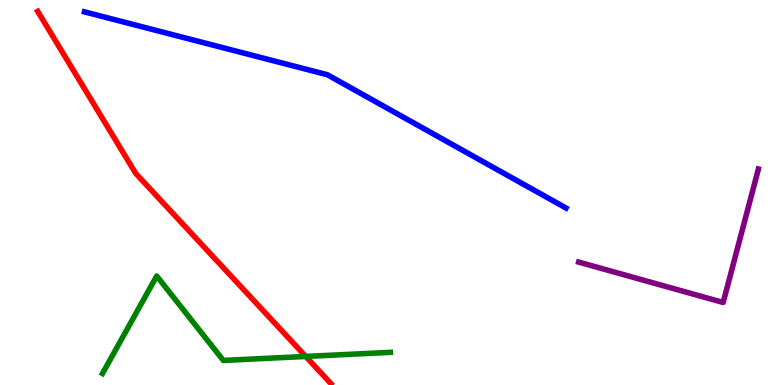[{'lines': ['blue', 'red'], 'intersections': []}, {'lines': ['green', 'red'], 'intersections': [{'x': 3.94, 'y': 0.742}]}, {'lines': ['purple', 'red'], 'intersections': []}, {'lines': ['blue', 'green'], 'intersections': []}, {'lines': ['blue', 'purple'], 'intersections': []}, {'lines': ['green', 'purple'], 'intersections': []}]